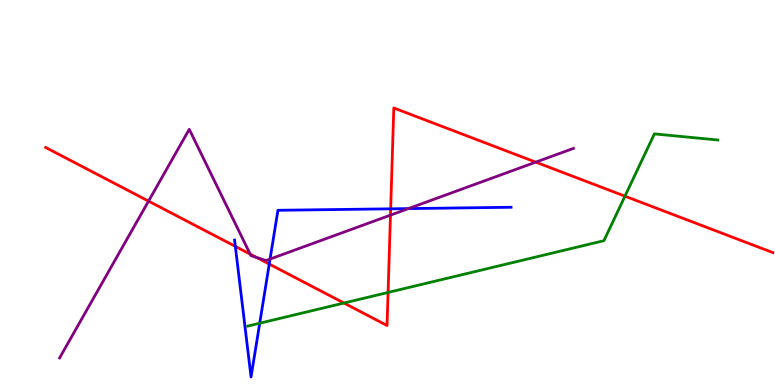[{'lines': ['blue', 'red'], 'intersections': [{'x': 3.04, 'y': 3.6}, {'x': 3.47, 'y': 3.14}, {'x': 5.04, 'y': 4.58}]}, {'lines': ['green', 'red'], 'intersections': [{'x': 4.44, 'y': 2.13}, {'x': 5.01, 'y': 2.4}, {'x': 8.06, 'y': 4.9}]}, {'lines': ['purple', 'red'], 'intersections': [{'x': 1.92, 'y': 4.78}, {'x': 3.23, 'y': 3.4}, {'x': 3.31, 'y': 3.31}, {'x': 5.04, 'y': 4.41}, {'x': 6.91, 'y': 5.79}]}, {'lines': ['blue', 'green'], 'intersections': [{'x': 3.35, 'y': 1.6}]}, {'lines': ['blue', 'purple'], 'intersections': [{'x': 3.48, 'y': 3.27}, {'x': 5.27, 'y': 4.58}]}, {'lines': ['green', 'purple'], 'intersections': []}]